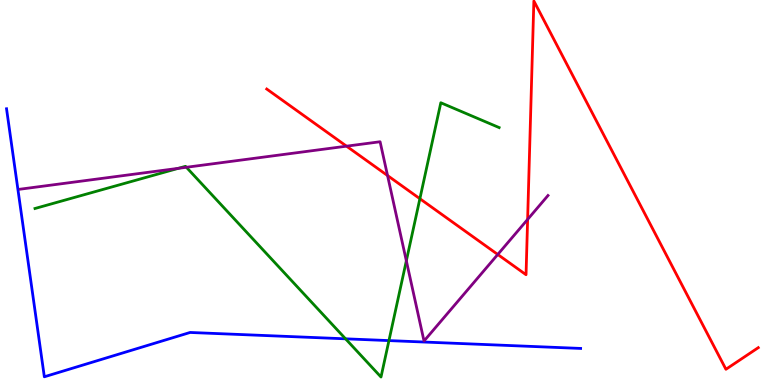[{'lines': ['blue', 'red'], 'intersections': []}, {'lines': ['green', 'red'], 'intersections': [{'x': 5.42, 'y': 4.84}]}, {'lines': ['purple', 'red'], 'intersections': [{'x': 4.47, 'y': 6.2}, {'x': 5.0, 'y': 5.44}, {'x': 6.42, 'y': 3.39}, {'x': 6.81, 'y': 4.3}]}, {'lines': ['blue', 'green'], 'intersections': [{'x': 4.46, 'y': 1.2}, {'x': 5.02, 'y': 1.15}]}, {'lines': ['blue', 'purple'], 'intersections': []}, {'lines': ['green', 'purple'], 'intersections': [{'x': 2.3, 'y': 5.63}, {'x': 2.4, 'y': 5.66}, {'x': 5.24, 'y': 3.23}]}]